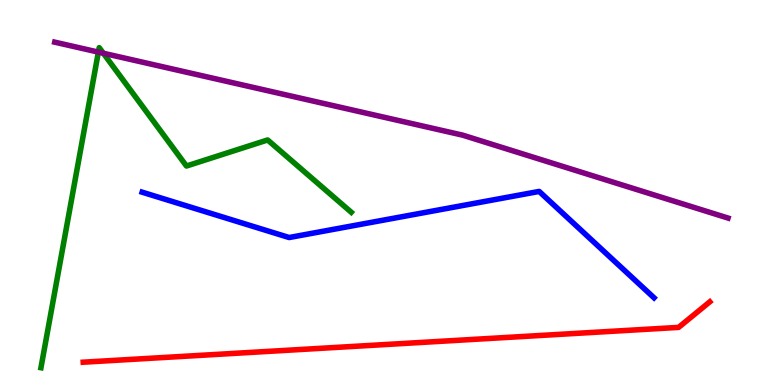[{'lines': ['blue', 'red'], 'intersections': []}, {'lines': ['green', 'red'], 'intersections': []}, {'lines': ['purple', 'red'], 'intersections': []}, {'lines': ['blue', 'green'], 'intersections': []}, {'lines': ['blue', 'purple'], 'intersections': []}, {'lines': ['green', 'purple'], 'intersections': [{'x': 1.27, 'y': 8.65}, {'x': 1.33, 'y': 8.62}]}]